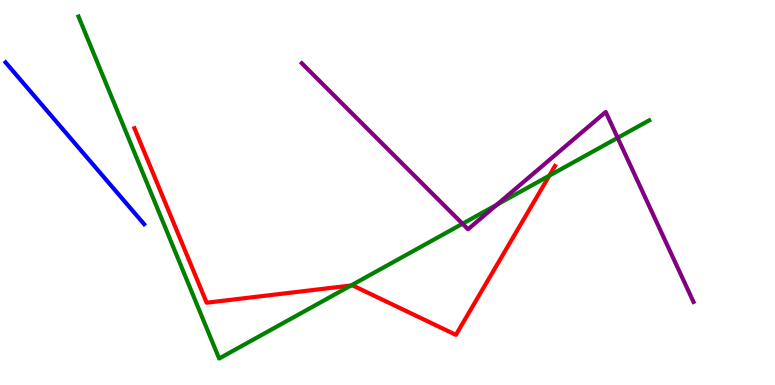[{'lines': ['blue', 'red'], 'intersections': []}, {'lines': ['green', 'red'], 'intersections': [{'x': 4.53, 'y': 2.58}, {'x': 7.09, 'y': 5.44}]}, {'lines': ['purple', 'red'], 'intersections': []}, {'lines': ['blue', 'green'], 'intersections': []}, {'lines': ['blue', 'purple'], 'intersections': []}, {'lines': ['green', 'purple'], 'intersections': [{'x': 5.97, 'y': 4.19}, {'x': 6.41, 'y': 4.68}, {'x': 7.97, 'y': 6.42}]}]